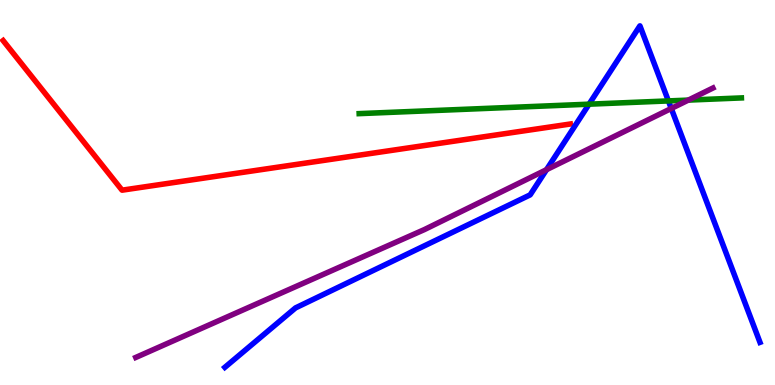[{'lines': ['blue', 'red'], 'intersections': []}, {'lines': ['green', 'red'], 'intersections': []}, {'lines': ['purple', 'red'], 'intersections': []}, {'lines': ['blue', 'green'], 'intersections': [{'x': 7.6, 'y': 7.29}, {'x': 8.62, 'y': 7.38}]}, {'lines': ['blue', 'purple'], 'intersections': [{'x': 7.05, 'y': 5.59}, {'x': 8.66, 'y': 7.18}]}, {'lines': ['green', 'purple'], 'intersections': [{'x': 8.88, 'y': 7.4}]}]